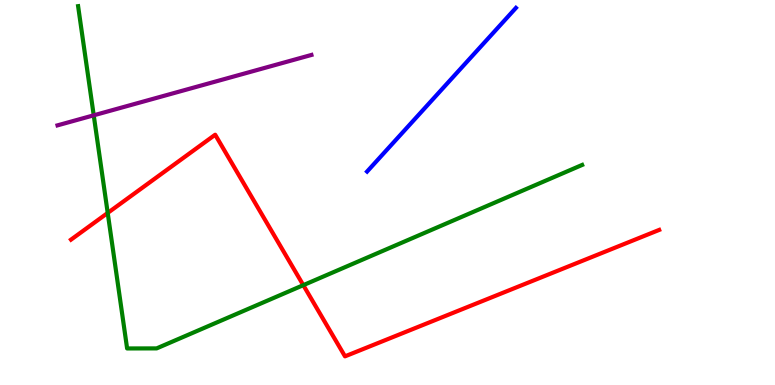[{'lines': ['blue', 'red'], 'intersections': []}, {'lines': ['green', 'red'], 'intersections': [{'x': 1.39, 'y': 4.47}, {'x': 3.91, 'y': 2.59}]}, {'lines': ['purple', 'red'], 'intersections': []}, {'lines': ['blue', 'green'], 'intersections': []}, {'lines': ['blue', 'purple'], 'intersections': []}, {'lines': ['green', 'purple'], 'intersections': [{'x': 1.21, 'y': 7.0}]}]